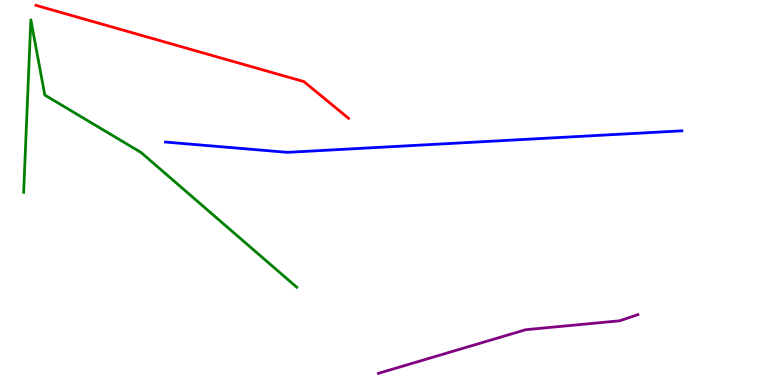[{'lines': ['blue', 'red'], 'intersections': []}, {'lines': ['green', 'red'], 'intersections': []}, {'lines': ['purple', 'red'], 'intersections': []}, {'lines': ['blue', 'green'], 'intersections': []}, {'lines': ['blue', 'purple'], 'intersections': []}, {'lines': ['green', 'purple'], 'intersections': []}]